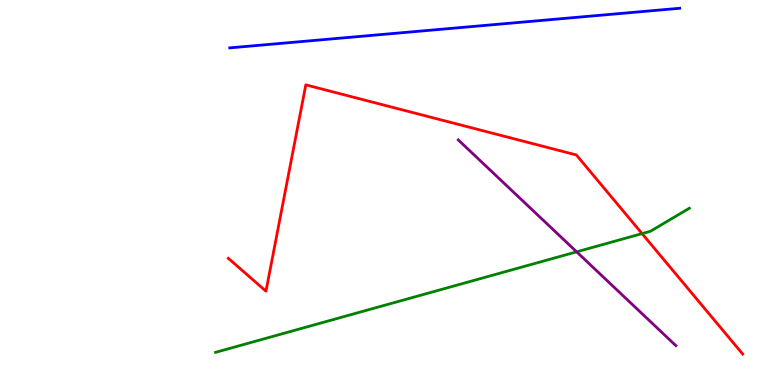[{'lines': ['blue', 'red'], 'intersections': []}, {'lines': ['green', 'red'], 'intersections': [{'x': 8.28, 'y': 3.93}]}, {'lines': ['purple', 'red'], 'intersections': []}, {'lines': ['blue', 'green'], 'intersections': []}, {'lines': ['blue', 'purple'], 'intersections': []}, {'lines': ['green', 'purple'], 'intersections': [{'x': 7.44, 'y': 3.46}]}]